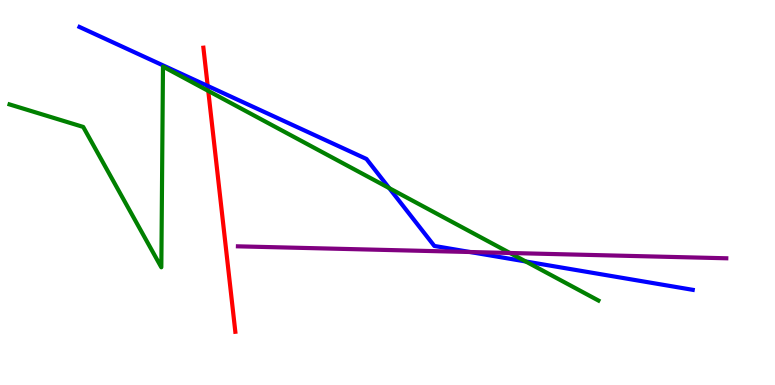[{'lines': ['blue', 'red'], 'intersections': [{'x': 2.68, 'y': 7.77}]}, {'lines': ['green', 'red'], 'intersections': [{'x': 2.69, 'y': 7.64}]}, {'lines': ['purple', 'red'], 'intersections': []}, {'lines': ['blue', 'green'], 'intersections': [{'x': 5.02, 'y': 5.11}, {'x': 6.78, 'y': 3.21}]}, {'lines': ['blue', 'purple'], 'intersections': [{'x': 6.06, 'y': 3.45}]}, {'lines': ['green', 'purple'], 'intersections': [{'x': 6.58, 'y': 3.43}]}]